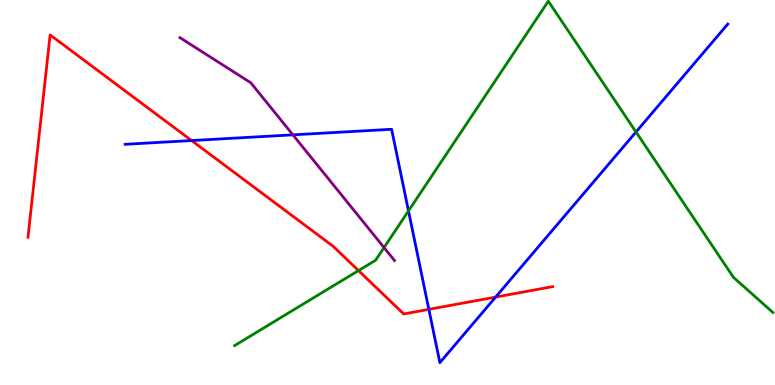[{'lines': ['blue', 'red'], 'intersections': [{'x': 2.47, 'y': 6.35}, {'x': 5.53, 'y': 1.96}, {'x': 6.39, 'y': 2.28}]}, {'lines': ['green', 'red'], 'intersections': [{'x': 4.63, 'y': 2.97}]}, {'lines': ['purple', 'red'], 'intersections': []}, {'lines': ['blue', 'green'], 'intersections': [{'x': 5.27, 'y': 4.52}, {'x': 8.21, 'y': 6.57}]}, {'lines': ['blue', 'purple'], 'intersections': [{'x': 3.78, 'y': 6.5}]}, {'lines': ['green', 'purple'], 'intersections': [{'x': 4.96, 'y': 3.57}]}]